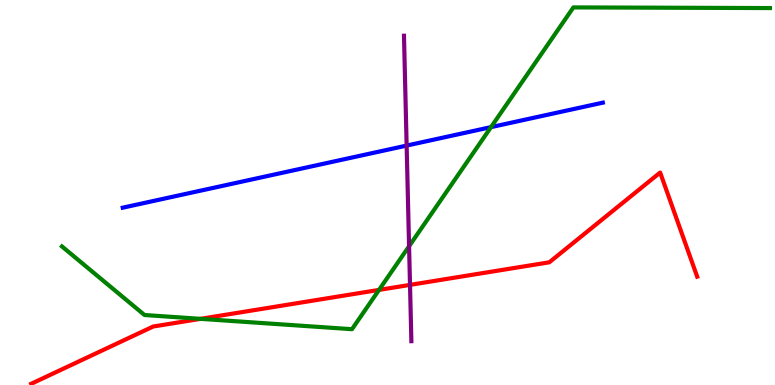[{'lines': ['blue', 'red'], 'intersections': []}, {'lines': ['green', 'red'], 'intersections': [{'x': 2.59, 'y': 1.72}, {'x': 4.89, 'y': 2.47}]}, {'lines': ['purple', 'red'], 'intersections': [{'x': 5.29, 'y': 2.6}]}, {'lines': ['blue', 'green'], 'intersections': [{'x': 6.34, 'y': 6.7}]}, {'lines': ['blue', 'purple'], 'intersections': [{'x': 5.25, 'y': 6.22}]}, {'lines': ['green', 'purple'], 'intersections': [{'x': 5.28, 'y': 3.6}]}]